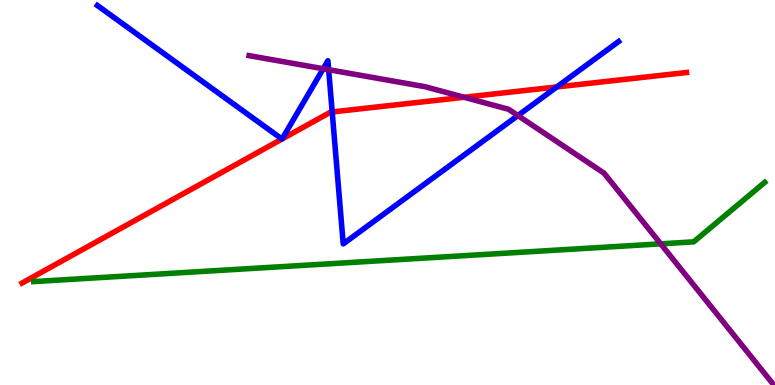[{'lines': ['blue', 'red'], 'intersections': [{'x': 3.64, 'y': 6.39}, {'x': 3.64, 'y': 6.39}, {'x': 4.29, 'y': 7.09}, {'x': 7.18, 'y': 7.74}]}, {'lines': ['green', 'red'], 'intersections': []}, {'lines': ['purple', 'red'], 'intersections': [{'x': 5.99, 'y': 7.47}]}, {'lines': ['blue', 'green'], 'intersections': []}, {'lines': ['blue', 'purple'], 'intersections': [{'x': 4.17, 'y': 8.21}, {'x': 4.24, 'y': 8.19}, {'x': 6.68, 'y': 7.0}]}, {'lines': ['green', 'purple'], 'intersections': [{'x': 8.53, 'y': 3.67}]}]